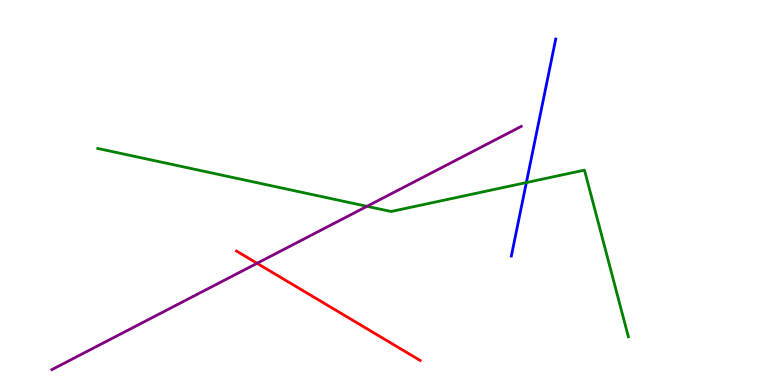[{'lines': ['blue', 'red'], 'intersections': []}, {'lines': ['green', 'red'], 'intersections': []}, {'lines': ['purple', 'red'], 'intersections': [{'x': 3.32, 'y': 3.16}]}, {'lines': ['blue', 'green'], 'intersections': [{'x': 6.79, 'y': 5.26}]}, {'lines': ['blue', 'purple'], 'intersections': []}, {'lines': ['green', 'purple'], 'intersections': [{'x': 4.74, 'y': 4.64}]}]